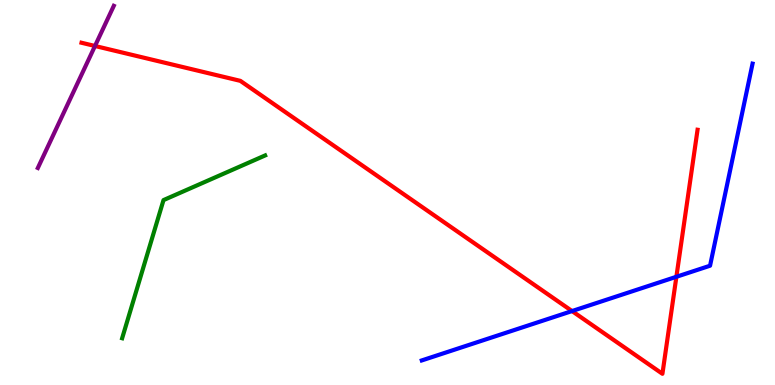[{'lines': ['blue', 'red'], 'intersections': [{'x': 7.38, 'y': 1.92}, {'x': 8.73, 'y': 2.81}]}, {'lines': ['green', 'red'], 'intersections': []}, {'lines': ['purple', 'red'], 'intersections': [{'x': 1.23, 'y': 8.81}]}, {'lines': ['blue', 'green'], 'intersections': []}, {'lines': ['blue', 'purple'], 'intersections': []}, {'lines': ['green', 'purple'], 'intersections': []}]